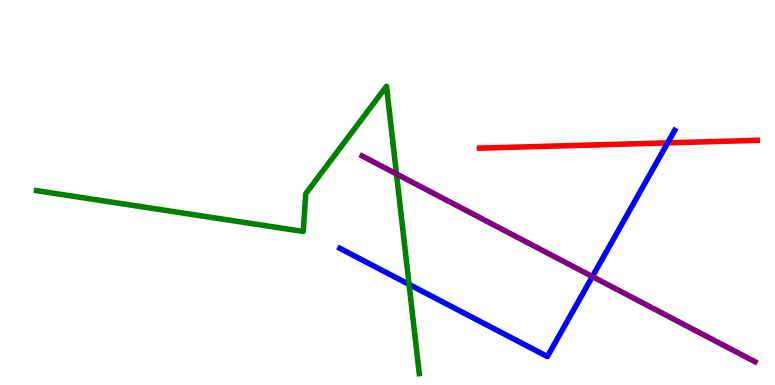[{'lines': ['blue', 'red'], 'intersections': [{'x': 8.61, 'y': 6.29}]}, {'lines': ['green', 'red'], 'intersections': []}, {'lines': ['purple', 'red'], 'intersections': []}, {'lines': ['blue', 'green'], 'intersections': [{'x': 5.28, 'y': 2.61}]}, {'lines': ['blue', 'purple'], 'intersections': [{'x': 7.64, 'y': 2.82}]}, {'lines': ['green', 'purple'], 'intersections': [{'x': 5.12, 'y': 5.48}]}]